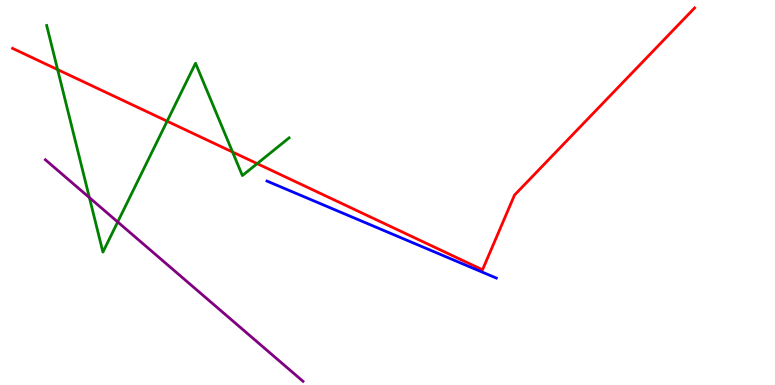[{'lines': ['blue', 'red'], 'intersections': []}, {'lines': ['green', 'red'], 'intersections': [{'x': 0.744, 'y': 8.19}, {'x': 2.16, 'y': 6.85}, {'x': 3.0, 'y': 6.05}, {'x': 3.32, 'y': 5.75}]}, {'lines': ['purple', 'red'], 'intersections': []}, {'lines': ['blue', 'green'], 'intersections': []}, {'lines': ['blue', 'purple'], 'intersections': []}, {'lines': ['green', 'purple'], 'intersections': [{'x': 1.15, 'y': 4.87}, {'x': 1.52, 'y': 4.23}]}]